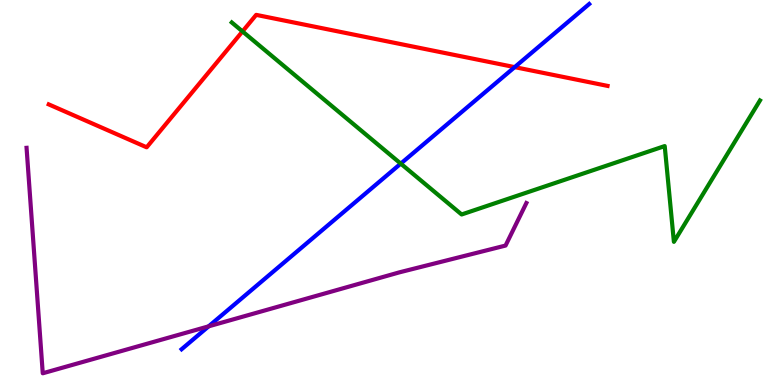[{'lines': ['blue', 'red'], 'intersections': [{'x': 6.64, 'y': 8.26}]}, {'lines': ['green', 'red'], 'intersections': [{'x': 3.13, 'y': 9.18}]}, {'lines': ['purple', 'red'], 'intersections': []}, {'lines': ['blue', 'green'], 'intersections': [{'x': 5.17, 'y': 5.75}]}, {'lines': ['blue', 'purple'], 'intersections': [{'x': 2.69, 'y': 1.52}]}, {'lines': ['green', 'purple'], 'intersections': []}]